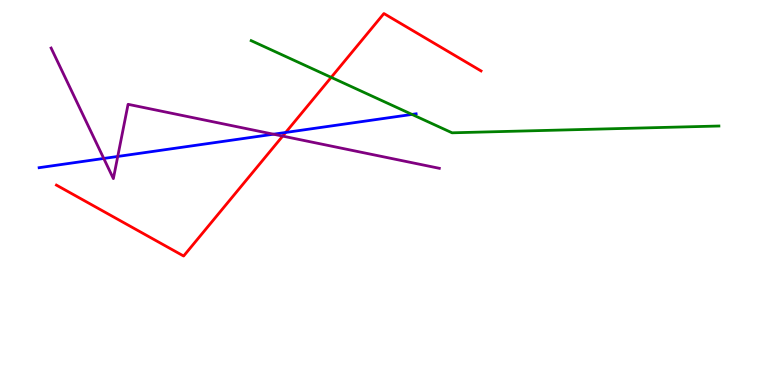[{'lines': ['blue', 'red'], 'intersections': [{'x': 3.69, 'y': 6.56}]}, {'lines': ['green', 'red'], 'intersections': [{'x': 4.27, 'y': 7.99}]}, {'lines': ['purple', 'red'], 'intersections': [{'x': 3.65, 'y': 6.46}]}, {'lines': ['blue', 'green'], 'intersections': [{'x': 5.32, 'y': 7.03}]}, {'lines': ['blue', 'purple'], 'intersections': [{'x': 1.34, 'y': 5.88}, {'x': 1.52, 'y': 5.94}, {'x': 3.53, 'y': 6.51}]}, {'lines': ['green', 'purple'], 'intersections': []}]